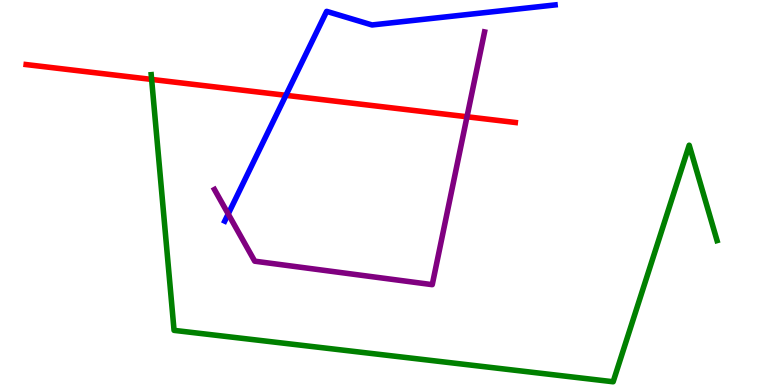[{'lines': ['blue', 'red'], 'intersections': [{'x': 3.69, 'y': 7.52}]}, {'lines': ['green', 'red'], 'intersections': [{'x': 1.96, 'y': 7.94}]}, {'lines': ['purple', 'red'], 'intersections': [{'x': 6.03, 'y': 6.97}]}, {'lines': ['blue', 'green'], 'intersections': []}, {'lines': ['blue', 'purple'], 'intersections': [{'x': 2.94, 'y': 4.44}]}, {'lines': ['green', 'purple'], 'intersections': []}]